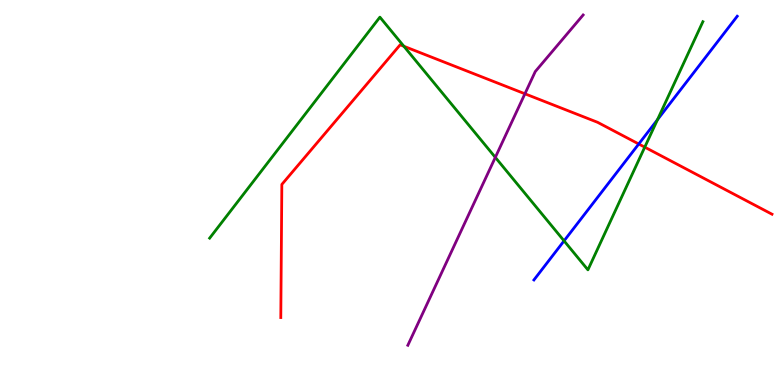[{'lines': ['blue', 'red'], 'intersections': [{'x': 8.24, 'y': 6.26}]}, {'lines': ['green', 'red'], 'intersections': [{'x': 5.21, 'y': 8.8}, {'x': 8.32, 'y': 6.18}]}, {'lines': ['purple', 'red'], 'intersections': [{'x': 6.77, 'y': 7.56}]}, {'lines': ['blue', 'green'], 'intersections': [{'x': 7.28, 'y': 3.74}, {'x': 8.48, 'y': 6.89}]}, {'lines': ['blue', 'purple'], 'intersections': []}, {'lines': ['green', 'purple'], 'intersections': [{'x': 6.39, 'y': 5.91}]}]